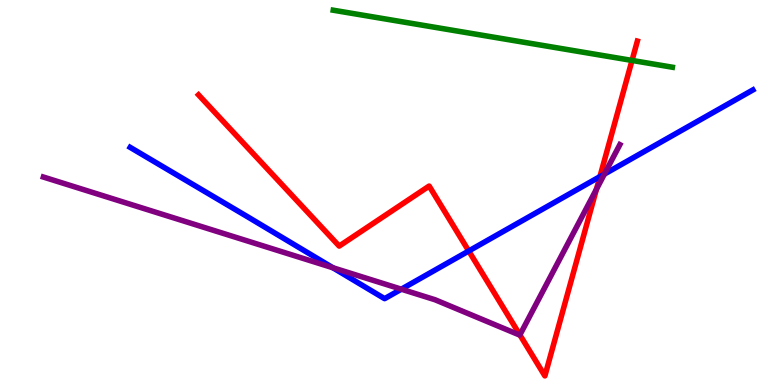[{'lines': ['blue', 'red'], 'intersections': [{'x': 6.05, 'y': 3.48}, {'x': 7.74, 'y': 5.41}]}, {'lines': ['green', 'red'], 'intersections': [{'x': 8.16, 'y': 8.43}]}, {'lines': ['purple', 'red'], 'intersections': [{'x': 6.71, 'y': 1.3}, {'x': 7.7, 'y': 5.09}]}, {'lines': ['blue', 'green'], 'intersections': []}, {'lines': ['blue', 'purple'], 'intersections': [{'x': 4.29, 'y': 3.05}, {'x': 5.18, 'y': 2.49}, {'x': 7.8, 'y': 5.48}]}, {'lines': ['green', 'purple'], 'intersections': []}]